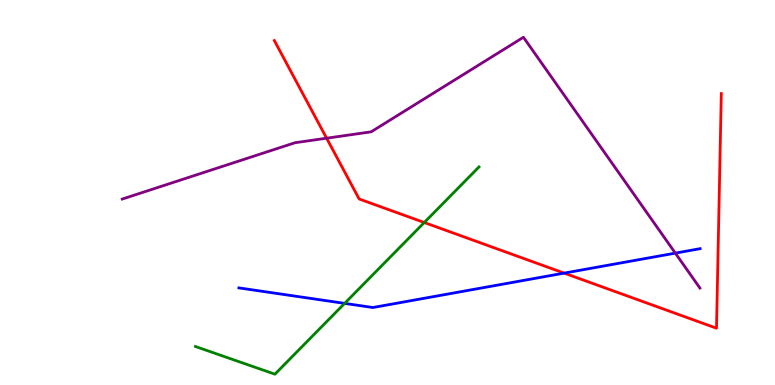[{'lines': ['blue', 'red'], 'intersections': [{'x': 7.28, 'y': 2.91}]}, {'lines': ['green', 'red'], 'intersections': [{'x': 5.47, 'y': 4.22}]}, {'lines': ['purple', 'red'], 'intersections': [{'x': 4.21, 'y': 6.41}]}, {'lines': ['blue', 'green'], 'intersections': [{'x': 4.45, 'y': 2.12}]}, {'lines': ['blue', 'purple'], 'intersections': [{'x': 8.71, 'y': 3.43}]}, {'lines': ['green', 'purple'], 'intersections': []}]